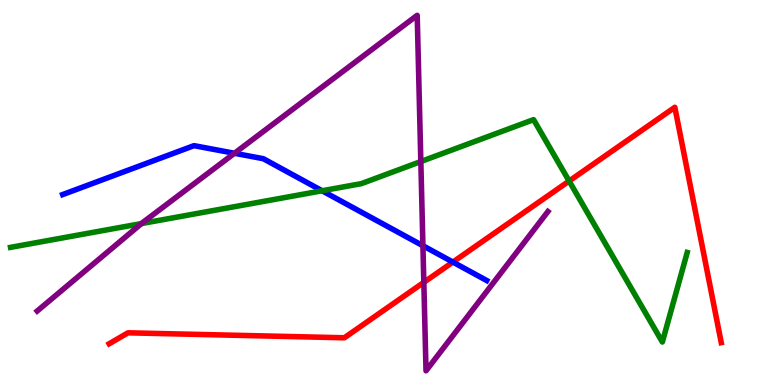[{'lines': ['blue', 'red'], 'intersections': [{'x': 5.84, 'y': 3.19}]}, {'lines': ['green', 'red'], 'intersections': [{'x': 7.34, 'y': 5.3}]}, {'lines': ['purple', 'red'], 'intersections': [{'x': 5.47, 'y': 2.67}]}, {'lines': ['blue', 'green'], 'intersections': [{'x': 4.16, 'y': 5.04}]}, {'lines': ['blue', 'purple'], 'intersections': [{'x': 3.03, 'y': 6.02}, {'x': 5.46, 'y': 3.62}]}, {'lines': ['green', 'purple'], 'intersections': [{'x': 1.83, 'y': 4.19}, {'x': 5.43, 'y': 5.8}]}]